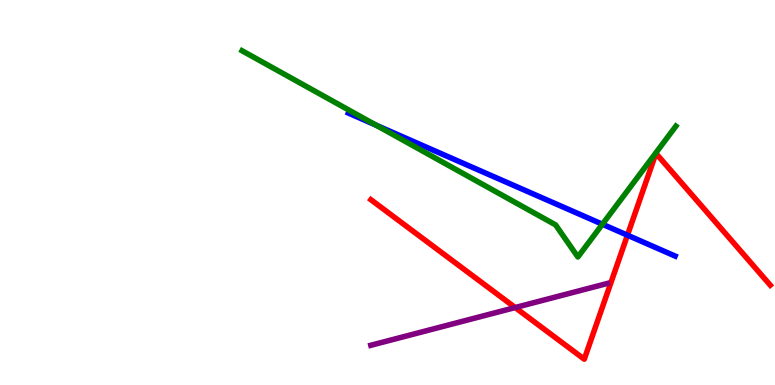[{'lines': ['blue', 'red'], 'intersections': [{'x': 8.1, 'y': 3.89}]}, {'lines': ['green', 'red'], 'intersections': []}, {'lines': ['purple', 'red'], 'intersections': [{'x': 6.65, 'y': 2.01}]}, {'lines': ['blue', 'green'], 'intersections': [{'x': 4.85, 'y': 6.75}, {'x': 7.77, 'y': 4.18}]}, {'lines': ['blue', 'purple'], 'intersections': []}, {'lines': ['green', 'purple'], 'intersections': []}]